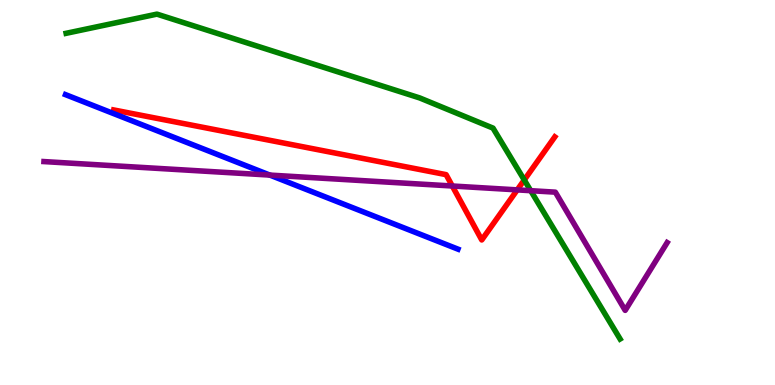[{'lines': ['blue', 'red'], 'intersections': []}, {'lines': ['green', 'red'], 'intersections': [{'x': 6.76, 'y': 5.33}]}, {'lines': ['purple', 'red'], 'intersections': [{'x': 5.84, 'y': 5.17}, {'x': 6.67, 'y': 5.07}]}, {'lines': ['blue', 'green'], 'intersections': []}, {'lines': ['blue', 'purple'], 'intersections': [{'x': 3.48, 'y': 5.45}]}, {'lines': ['green', 'purple'], 'intersections': [{'x': 6.85, 'y': 5.05}]}]